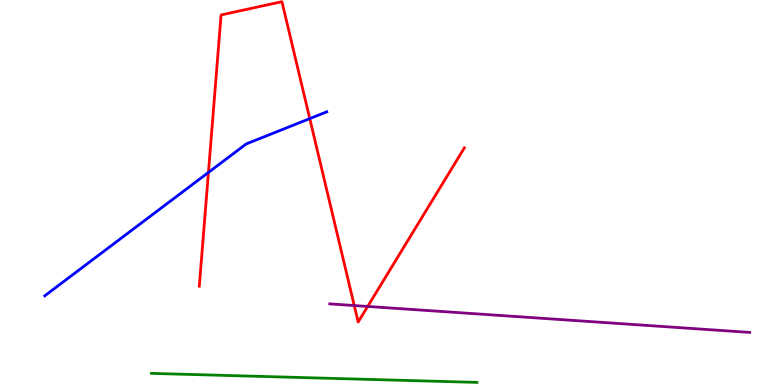[{'lines': ['blue', 'red'], 'intersections': [{'x': 2.69, 'y': 5.52}, {'x': 4.0, 'y': 6.92}]}, {'lines': ['green', 'red'], 'intersections': []}, {'lines': ['purple', 'red'], 'intersections': [{'x': 4.57, 'y': 2.06}, {'x': 4.74, 'y': 2.04}]}, {'lines': ['blue', 'green'], 'intersections': []}, {'lines': ['blue', 'purple'], 'intersections': []}, {'lines': ['green', 'purple'], 'intersections': []}]